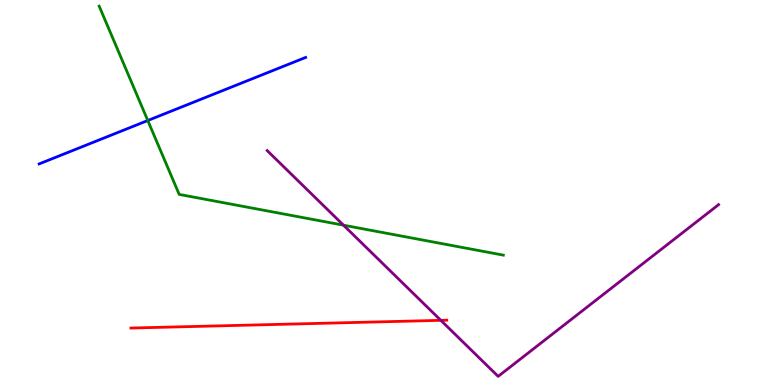[{'lines': ['blue', 'red'], 'intersections': []}, {'lines': ['green', 'red'], 'intersections': []}, {'lines': ['purple', 'red'], 'intersections': [{'x': 5.69, 'y': 1.68}]}, {'lines': ['blue', 'green'], 'intersections': [{'x': 1.91, 'y': 6.87}]}, {'lines': ['blue', 'purple'], 'intersections': []}, {'lines': ['green', 'purple'], 'intersections': [{'x': 4.43, 'y': 4.15}]}]